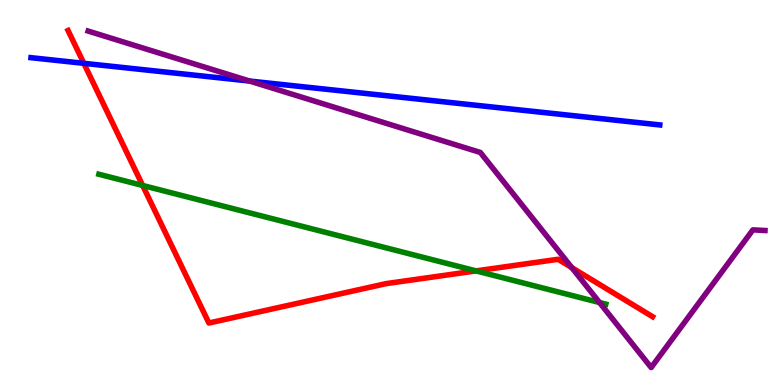[{'lines': ['blue', 'red'], 'intersections': [{'x': 1.08, 'y': 8.36}]}, {'lines': ['green', 'red'], 'intersections': [{'x': 1.84, 'y': 5.18}, {'x': 6.14, 'y': 2.96}]}, {'lines': ['purple', 'red'], 'intersections': [{'x': 7.38, 'y': 3.05}]}, {'lines': ['blue', 'green'], 'intersections': []}, {'lines': ['blue', 'purple'], 'intersections': [{'x': 3.22, 'y': 7.89}]}, {'lines': ['green', 'purple'], 'intersections': [{'x': 7.74, 'y': 2.14}]}]